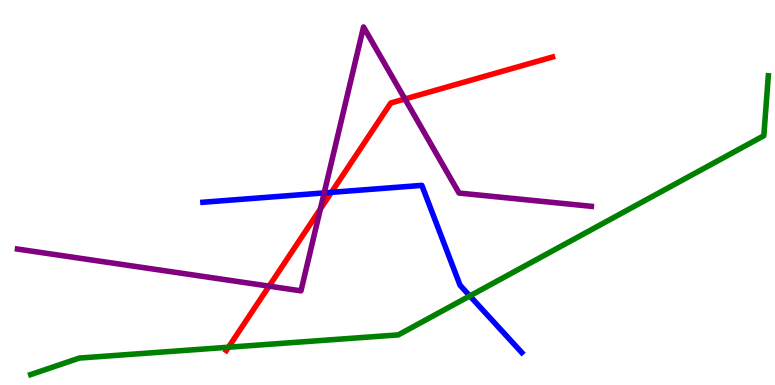[{'lines': ['blue', 'red'], 'intersections': [{'x': 4.28, 'y': 5.0}]}, {'lines': ['green', 'red'], 'intersections': [{'x': 2.95, 'y': 0.981}]}, {'lines': ['purple', 'red'], 'intersections': [{'x': 3.47, 'y': 2.57}, {'x': 4.13, 'y': 4.57}, {'x': 5.23, 'y': 7.43}]}, {'lines': ['blue', 'green'], 'intersections': [{'x': 6.06, 'y': 2.31}]}, {'lines': ['blue', 'purple'], 'intersections': [{'x': 4.18, 'y': 4.99}]}, {'lines': ['green', 'purple'], 'intersections': []}]